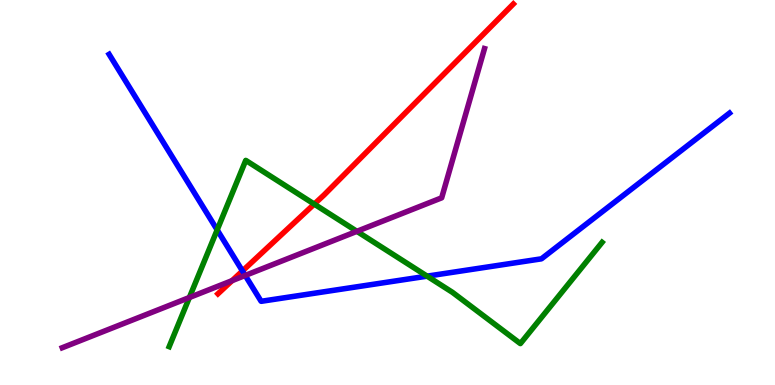[{'lines': ['blue', 'red'], 'intersections': [{'x': 3.13, 'y': 2.96}]}, {'lines': ['green', 'red'], 'intersections': [{'x': 4.05, 'y': 4.7}]}, {'lines': ['purple', 'red'], 'intersections': [{'x': 2.99, 'y': 2.71}]}, {'lines': ['blue', 'green'], 'intersections': [{'x': 2.8, 'y': 4.03}, {'x': 5.51, 'y': 2.83}]}, {'lines': ['blue', 'purple'], 'intersections': [{'x': 3.16, 'y': 2.85}]}, {'lines': ['green', 'purple'], 'intersections': [{'x': 2.44, 'y': 2.27}, {'x': 4.61, 'y': 3.99}]}]